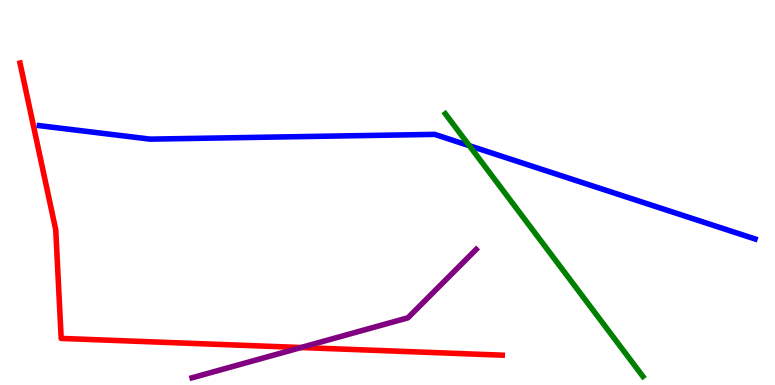[{'lines': ['blue', 'red'], 'intersections': []}, {'lines': ['green', 'red'], 'intersections': []}, {'lines': ['purple', 'red'], 'intersections': [{'x': 3.88, 'y': 0.973}]}, {'lines': ['blue', 'green'], 'intersections': [{'x': 6.06, 'y': 6.22}]}, {'lines': ['blue', 'purple'], 'intersections': []}, {'lines': ['green', 'purple'], 'intersections': []}]